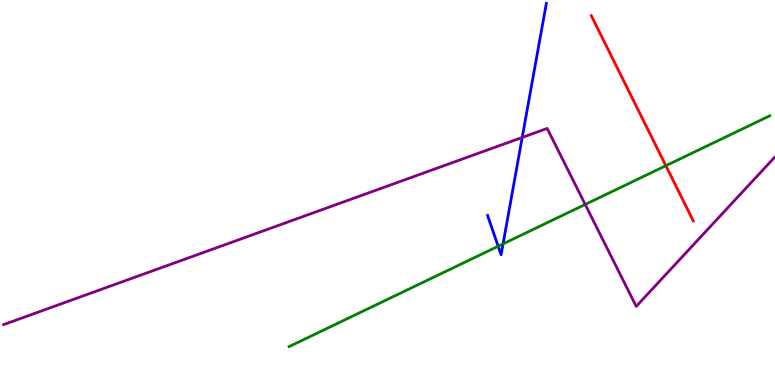[{'lines': ['blue', 'red'], 'intersections': []}, {'lines': ['green', 'red'], 'intersections': [{'x': 8.59, 'y': 5.7}]}, {'lines': ['purple', 'red'], 'intersections': []}, {'lines': ['blue', 'green'], 'intersections': [{'x': 6.43, 'y': 3.6}, {'x': 6.49, 'y': 3.67}]}, {'lines': ['blue', 'purple'], 'intersections': [{'x': 6.74, 'y': 6.43}]}, {'lines': ['green', 'purple'], 'intersections': [{'x': 7.55, 'y': 4.69}]}]